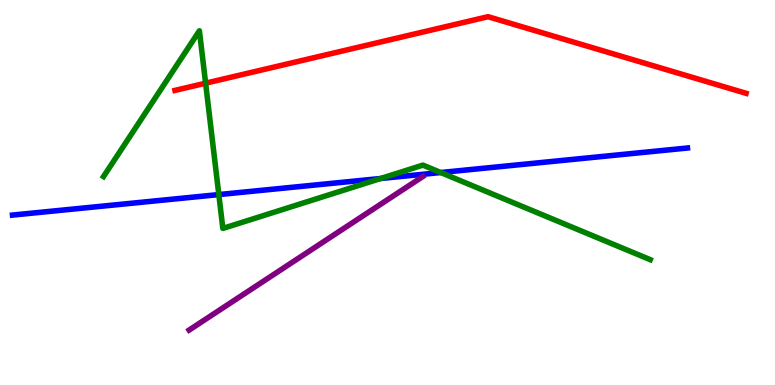[{'lines': ['blue', 'red'], 'intersections': []}, {'lines': ['green', 'red'], 'intersections': [{'x': 2.65, 'y': 7.84}]}, {'lines': ['purple', 'red'], 'intersections': []}, {'lines': ['blue', 'green'], 'intersections': [{'x': 2.82, 'y': 4.95}, {'x': 4.91, 'y': 5.36}, {'x': 5.69, 'y': 5.52}]}, {'lines': ['blue', 'purple'], 'intersections': []}, {'lines': ['green', 'purple'], 'intersections': []}]